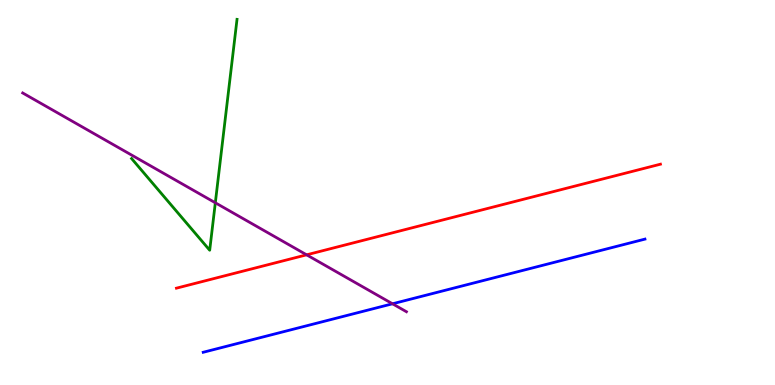[{'lines': ['blue', 'red'], 'intersections': []}, {'lines': ['green', 'red'], 'intersections': []}, {'lines': ['purple', 'red'], 'intersections': [{'x': 3.96, 'y': 3.38}]}, {'lines': ['blue', 'green'], 'intersections': []}, {'lines': ['blue', 'purple'], 'intersections': [{'x': 5.06, 'y': 2.11}]}, {'lines': ['green', 'purple'], 'intersections': [{'x': 2.78, 'y': 4.73}]}]